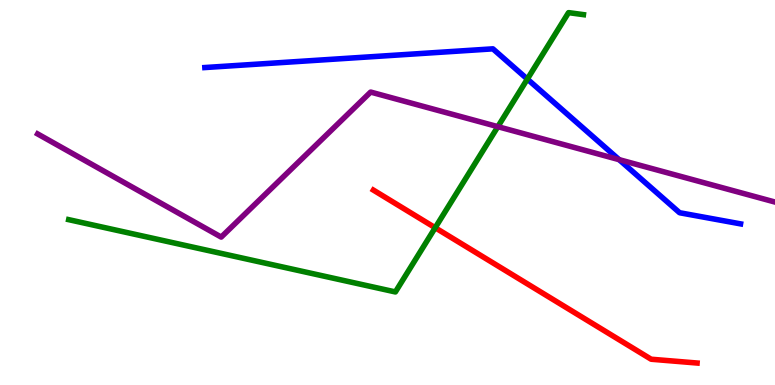[{'lines': ['blue', 'red'], 'intersections': []}, {'lines': ['green', 'red'], 'intersections': [{'x': 5.62, 'y': 4.08}]}, {'lines': ['purple', 'red'], 'intersections': []}, {'lines': ['blue', 'green'], 'intersections': [{'x': 6.8, 'y': 7.95}]}, {'lines': ['blue', 'purple'], 'intersections': [{'x': 7.99, 'y': 5.85}]}, {'lines': ['green', 'purple'], 'intersections': [{'x': 6.42, 'y': 6.71}]}]